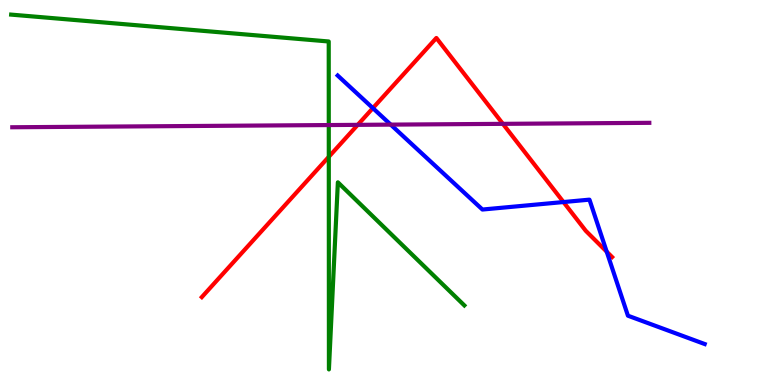[{'lines': ['blue', 'red'], 'intersections': [{'x': 4.81, 'y': 7.19}, {'x': 7.27, 'y': 4.75}, {'x': 7.83, 'y': 3.46}]}, {'lines': ['green', 'red'], 'intersections': [{'x': 4.24, 'y': 5.93}]}, {'lines': ['purple', 'red'], 'intersections': [{'x': 4.62, 'y': 6.76}, {'x': 6.49, 'y': 6.78}]}, {'lines': ['blue', 'green'], 'intersections': []}, {'lines': ['blue', 'purple'], 'intersections': [{'x': 5.04, 'y': 6.76}]}, {'lines': ['green', 'purple'], 'intersections': [{'x': 4.24, 'y': 6.75}]}]